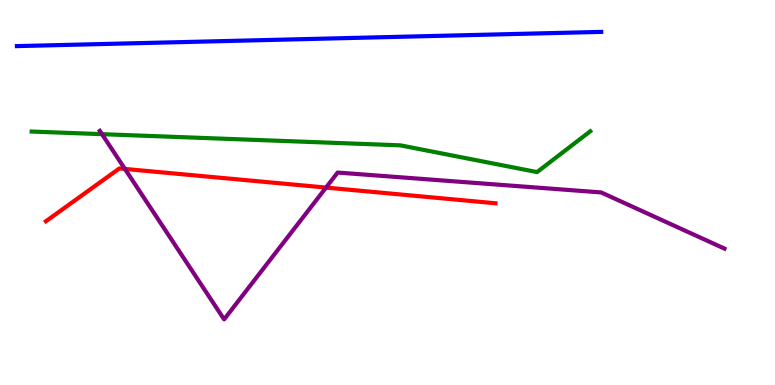[{'lines': ['blue', 'red'], 'intersections': []}, {'lines': ['green', 'red'], 'intersections': []}, {'lines': ['purple', 'red'], 'intersections': [{'x': 1.61, 'y': 5.61}, {'x': 4.21, 'y': 5.13}]}, {'lines': ['blue', 'green'], 'intersections': []}, {'lines': ['blue', 'purple'], 'intersections': []}, {'lines': ['green', 'purple'], 'intersections': [{'x': 1.32, 'y': 6.52}]}]